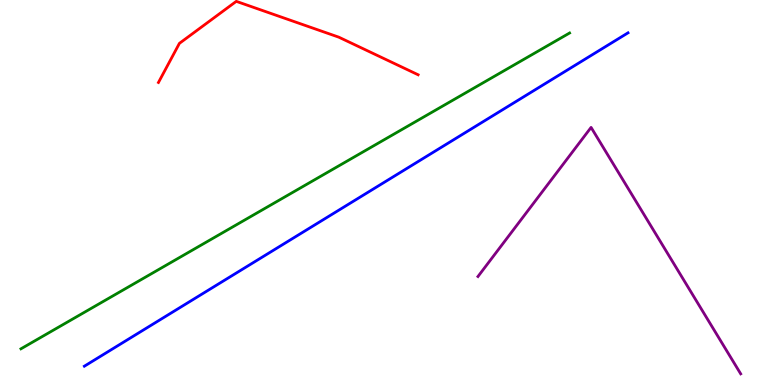[{'lines': ['blue', 'red'], 'intersections': []}, {'lines': ['green', 'red'], 'intersections': []}, {'lines': ['purple', 'red'], 'intersections': []}, {'lines': ['blue', 'green'], 'intersections': []}, {'lines': ['blue', 'purple'], 'intersections': []}, {'lines': ['green', 'purple'], 'intersections': []}]